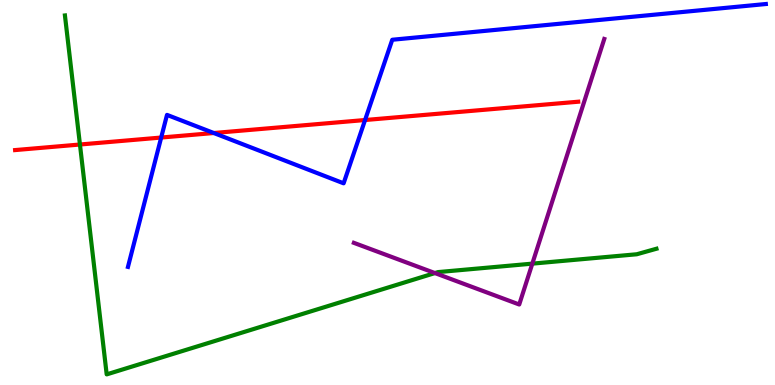[{'lines': ['blue', 'red'], 'intersections': [{'x': 2.08, 'y': 6.43}, {'x': 2.76, 'y': 6.55}, {'x': 4.71, 'y': 6.88}]}, {'lines': ['green', 'red'], 'intersections': [{'x': 1.03, 'y': 6.25}]}, {'lines': ['purple', 'red'], 'intersections': []}, {'lines': ['blue', 'green'], 'intersections': []}, {'lines': ['blue', 'purple'], 'intersections': []}, {'lines': ['green', 'purple'], 'intersections': [{'x': 5.61, 'y': 2.91}, {'x': 6.87, 'y': 3.15}]}]